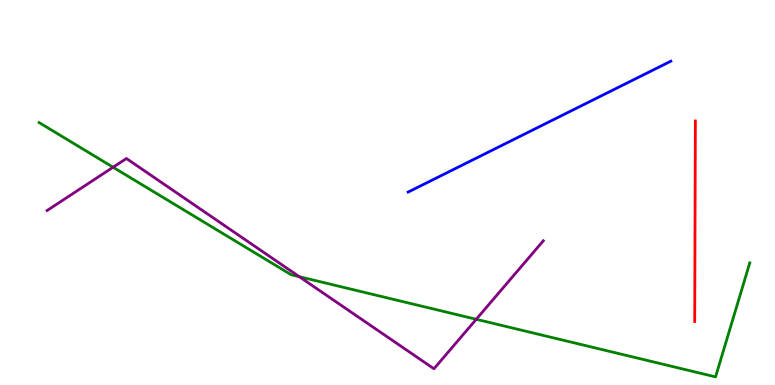[{'lines': ['blue', 'red'], 'intersections': []}, {'lines': ['green', 'red'], 'intersections': []}, {'lines': ['purple', 'red'], 'intersections': []}, {'lines': ['blue', 'green'], 'intersections': []}, {'lines': ['blue', 'purple'], 'intersections': []}, {'lines': ['green', 'purple'], 'intersections': [{'x': 1.46, 'y': 5.66}, {'x': 3.86, 'y': 2.81}, {'x': 6.15, 'y': 1.71}]}]